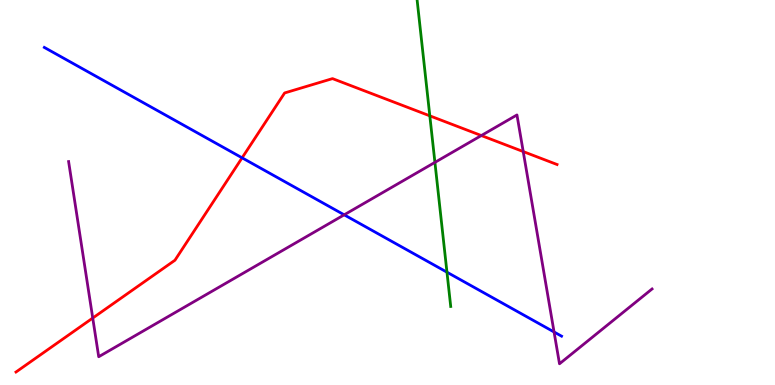[{'lines': ['blue', 'red'], 'intersections': [{'x': 3.12, 'y': 5.9}]}, {'lines': ['green', 'red'], 'intersections': [{'x': 5.55, 'y': 6.99}]}, {'lines': ['purple', 'red'], 'intersections': [{'x': 1.2, 'y': 1.74}, {'x': 6.21, 'y': 6.48}, {'x': 6.75, 'y': 6.06}]}, {'lines': ['blue', 'green'], 'intersections': [{'x': 5.77, 'y': 2.93}]}, {'lines': ['blue', 'purple'], 'intersections': [{'x': 4.44, 'y': 4.42}, {'x': 7.15, 'y': 1.38}]}, {'lines': ['green', 'purple'], 'intersections': [{'x': 5.61, 'y': 5.78}]}]